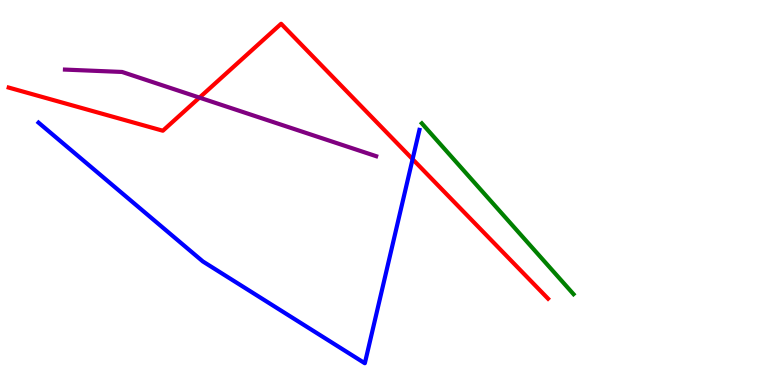[{'lines': ['blue', 'red'], 'intersections': [{'x': 5.32, 'y': 5.87}]}, {'lines': ['green', 'red'], 'intersections': []}, {'lines': ['purple', 'red'], 'intersections': [{'x': 2.57, 'y': 7.46}]}, {'lines': ['blue', 'green'], 'intersections': []}, {'lines': ['blue', 'purple'], 'intersections': []}, {'lines': ['green', 'purple'], 'intersections': []}]